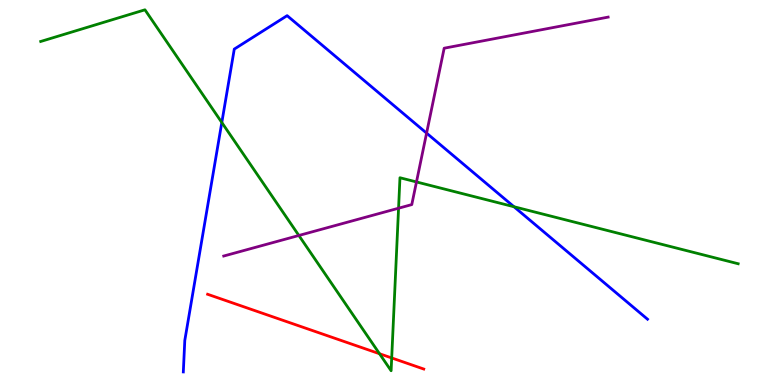[{'lines': ['blue', 'red'], 'intersections': []}, {'lines': ['green', 'red'], 'intersections': [{'x': 4.9, 'y': 0.812}, {'x': 5.05, 'y': 0.703}]}, {'lines': ['purple', 'red'], 'intersections': []}, {'lines': ['blue', 'green'], 'intersections': [{'x': 2.86, 'y': 6.82}, {'x': 6.63, 'y': 4.63}]}, {'lines': ['blue', 'purple'], 'intersections': [{'x': 5.5, 'y': 6.54}]}, {'lines': ['green', 'purple'], 'intersections': [{'x': 3.86, 'y': 3.88}, {'x': 5.14, 'y': 4.59}, {'x': 5.37, 'y': 5.27}]}]